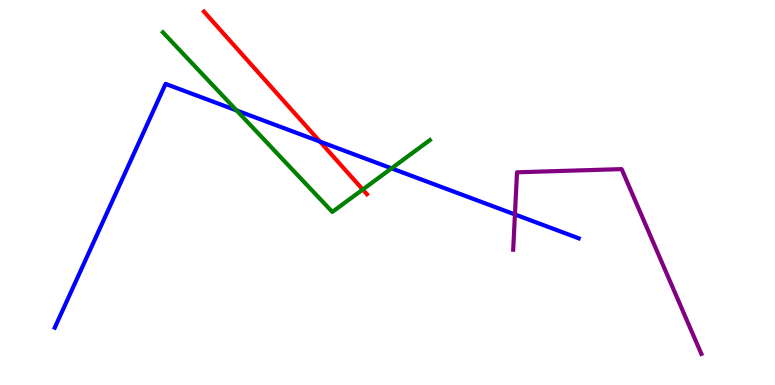[{'lines': ['blue', 'red'], 'intersections': [{'x': 4.13, 'y': 6.32}]}, {'lines': ['green', 'red'], 'intersections': [{'x': 4.68, 'y': 5.08}]}, {'lines': ['purple', 'red'], 'intersections': []}, {'lines': ['blue', 'green'], 'intersections': [{'x': 3.05, 'y': 7.13}, {'x': 5.05, 'y': 5.63}]}, {'lines': ['blue', 'purple'], 'intersections': [{'x': 6.64, 'y': 4.43}]}, {'lines': ['green', 'purple'], 'intersections': []}]